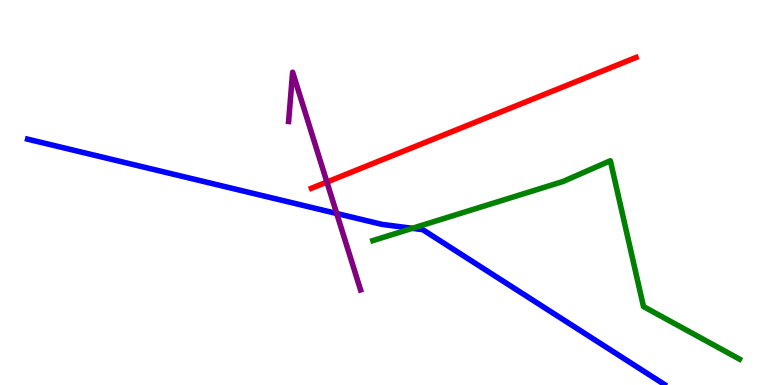[{'lines': ['blue', 'red'], 'intersections': []}, {'lines': ['green', 'red'], 'intersections': []}, {'lines': ['purple', 'red'], 'intersections': [{'x': 4.22, 'y': 5.27}]}, {'lines': ['blue', 'green'], 'intersections': [{'x': 5.32, 'y': 4.07}]}, {'lines': ['blue', 'purple'], 'intersections': [{'x': 4.34, 'y': 4.45}]}, {'lines': ['green', 'purple'], 'intersections': []}]